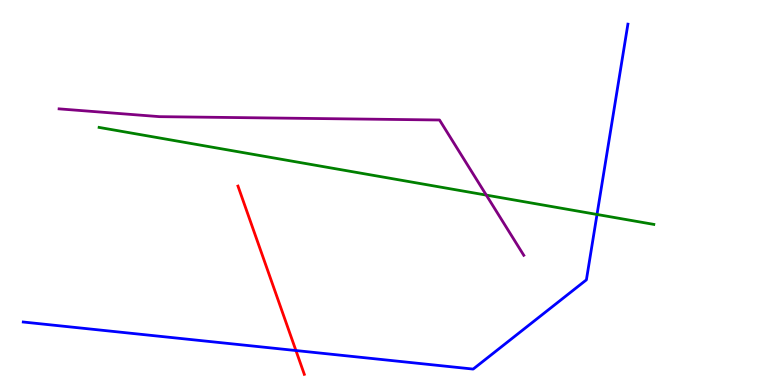[{'lines': ['blue', 'red'], 'intersections': [{'x': 3.82, 'y': 0.895}]}, {'lines': ['green', 'red'], 'intersections': []}, {'lines': ['purple', 'red'], 'intersections': []}, {'lines': ['blue', 'green'], 'intersections': [{'x': 7.7, 'y': 4.43}]}, {'lines': ['blue', 'purple'], 'intersections': []}, {'lines': ['green', 'purple'], 'intersections': [{'x': 6.27, 'y': 4.93}]}]